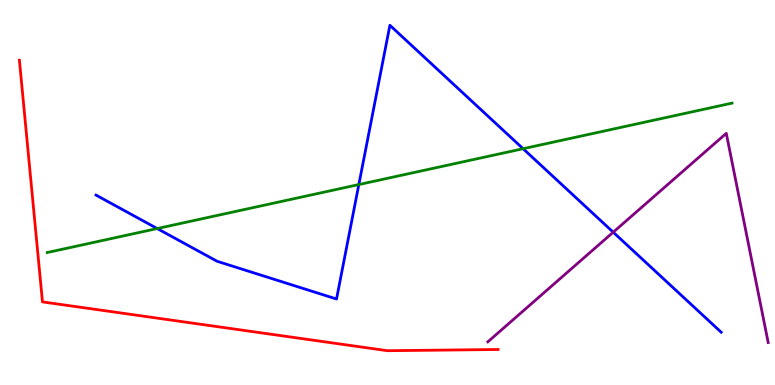[{'lines': ['blue', 'red'], 'intersections': []}, {'lines': ['green', 'red'], 'intersections': []}, {'lines': ['purple', 'red'], 'intersections': []}, {'lines': ['blue', 'green'], 'intersections': [{'x': 2.03, 'y': 4.06}, {'x': 4.63, 'y': 5.21}, {'x': 6.75, 'y': 6.14}]}, {'lines': ['blue', 'purple'], 'intersections': [{'x': 7.91, 'y': 3.97}]}, {'lines': ['green', 'purple'], 'intersections': []}]